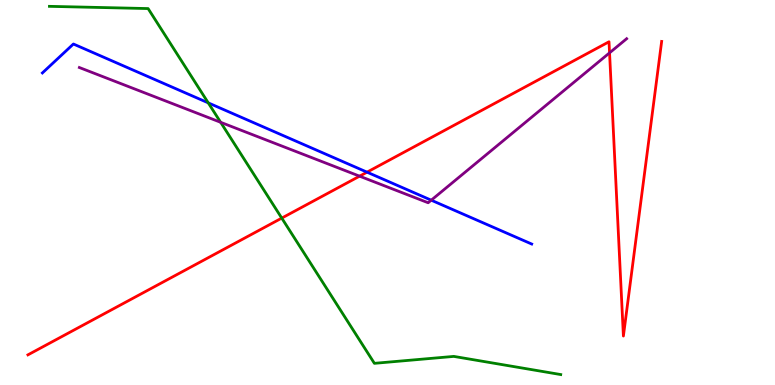[{'lines': ['blue', 'red'], 'intersections': [{'x': 4.74, 'y': 5.53}]}, {'lines': ['green', 'red'], 'intersections': [{'x': 3.64, 'y': 4.34}]}, {'lines': ['purple', 'red'], 'intersections': [{'x': 4.64, 'y': 5.42}, {'x': 7.87, 'y': 8.63}]}, {'lines': ['blue', 'green'], 'intersections': [{'x': 2.69, 'y': 7.33}]}, {'lines': ['blue', 'purple'], 'intersections': [{'x': 5.56, 'y': 4.8}]}, {'lines': ['green', 'purple'], 'intersections': [{'x': 2.85, 'y': 6.82}]}]